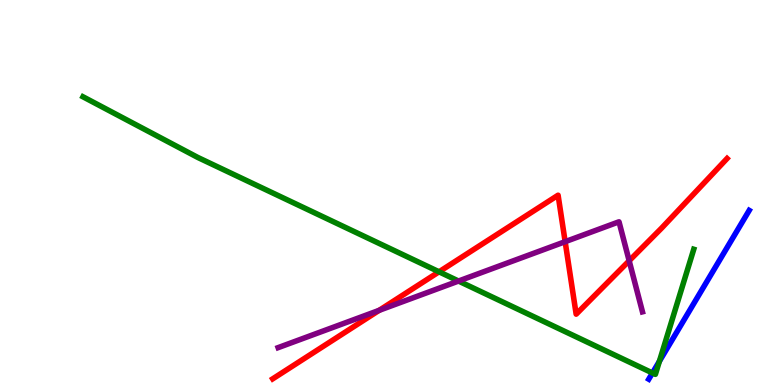[{'lines': ['blue', 'red'], 'intersections': []}, {'lines': ['green', 'red'], 'intersections': [{'x': 5.66, 'y': 2.94}]}, {'lines': ['purple', 'red'], 'intersections': [{'x': 4.89, 'y': 1.94}, {'x': 7.29, 'y': 3.72}, {'x': 8.12, 'y': 3.23}]}, {'lines': ['blue', 'green'], 'intersections': [{'x': 8.42, 'y': 0.313}, {'x': 8.51, 'y': 0.616}]}, {'lines': ['blue', 'purple'], 'intersections': []}, {'lines': ['green', 'purple'], 'intersections': [{'x': 5.92, 'y': 2.7}]}]